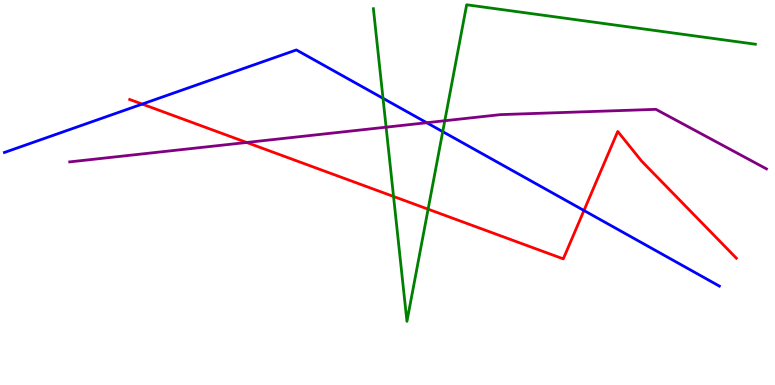[{'lines': ['blue', 'red'], 'intersections': [{'x': 1.83, 'y': 7.3}, {'x': 7.54, 'y': 4.53}]}, {'lines': ['green', 'red'], 'intersections': [{'x': 5.08, 'y': 4.9}, {'x': 5.52, 'y': 4.57}]}, {'lines': ['purple', 'red'], 'intersections': [{'x': 3.18, 'y': 6.3}]}, {'lines': ['blue', 'green'], 'intersections': [{'x': 4.94, 'y': 7.45}, {'x': 5.71, 'y': 6.58}]}, {'lines': ['blue', 'purple'], 'intersections': [{'x': 5.51, 'y': 6.81}]}, {'lines': ['green', 'purple'], 'intersections': [{'x': 4.98, 'y': 6.7}, {'x': 5.74, 'y': 6.86}]}]